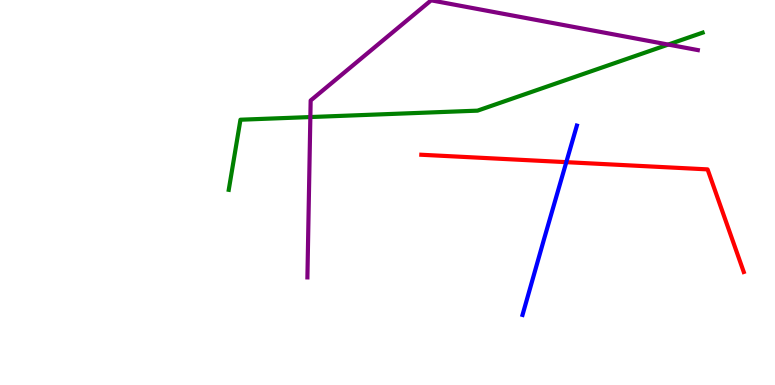[{'lines': ['blue', 'red'], 'intersections': [{'x': 7.31, 'y': 5.79}]}, {'lines': ['green', 'red'], 'intersections': []}, {'lines': ['purple', 'red'], 'intersections': []}, {'lines': ['blue', 'green'], 'intersections': []}, {'lines': ['blue', 'purple'], 'intersections': []}, {'lines': ['green', 'purple'], 'intersections': [{'x': 4.0, 'y': 6.96}, {'x': 8.62, 'y': 8.84}]}]